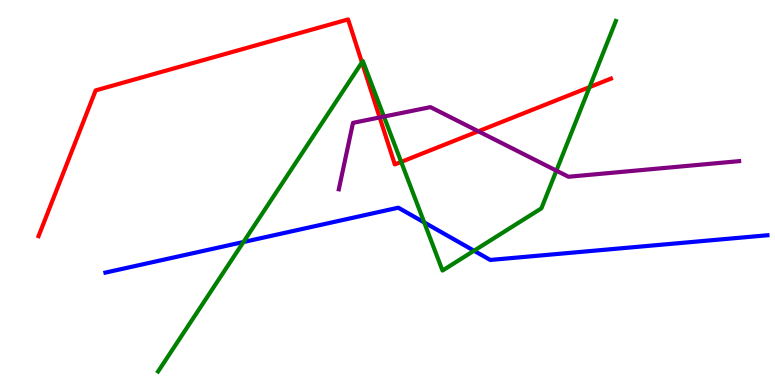[{'lines': ['blue', 'red'], 'intersections': []}, {'lines': ['green', 'red'], 'intersections': [{'x': 4.67, 'y': 8.38}, {'x': 5.18, 'y': 5.8}, {'x': 7.61, 'y': 7.74}]}, {'lines': ['purple', 'red'], 'intersections': [{'x': 4.9, 'y': 6.95}, {'x': 6.17, 'y': 6.59}]}, {'lines': ['blue', 'green'], 'intersections': [{'x': 3.14, 'y': 3.71}, {'x': 5.47, 'y': 4.22}, {'x': 6.12, 'y': 3.49}]}, {'lines': ['blue', 'purple'], 'intersections': []}, {'lines': ['green', 'purple'], 'intersections': [{'x': 4.95, 'y': 6.97}, {'x': 7.18, 'y': 5.57}]}]